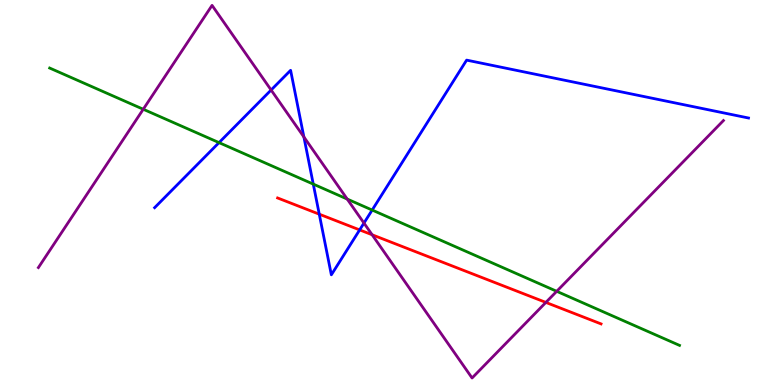[{'lines': ['blue', 'red'], 'intersections': [{'x': 4.12, 'y': 4.44}, {'x': 4.64, 'y': 4.03}]}, {'lines': ['green', 'red'], 'intersections': []}, {'lines': ['purple', 'red'], 'intersections': [{'x': 4.8, 'y': 3.9}, {'x': 7.04, 'y': 2.15}]}, {'lines': ['blue', 'green'], 'intersections': [{'x': 2.83, 'y': 6.3}, {'x': 4.04, 'y': 5.22}, {'x': 4.8, 'y': 4.54}]}, {'lines': ['blue', 'purple'], 'intersections': [{'x': 3.5, 'y': 7.66}, {'x': 3.92, 'y': 6.44}, {'x': 4.7, 'y': 4.21}]}, {'lines': ['green', 'purple'], 'intersections': [{'x': 1.85, 'y': 7.16}, {'x': 4.48, 'y': 4.83}, {'x': 7.18, 'y': 2.43}]}]